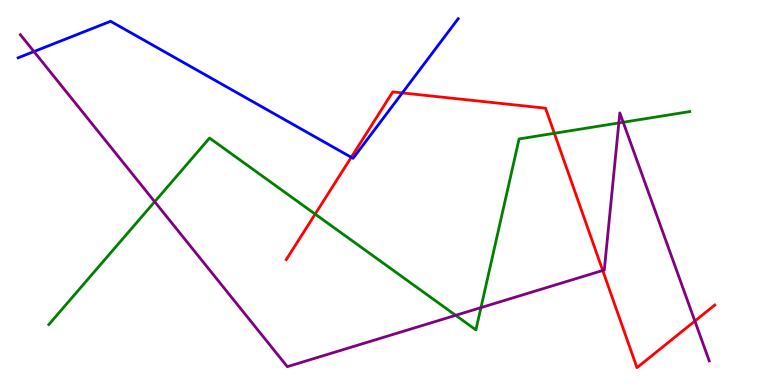[{'lines': ['blue', 'red'], 'intersections': [{'x': 4.53, 'y': 5.91}, {'x': 5.19, 'y': 7.59}]}, {'lines': ['green', 'red'], 'intersections': [{'x': 4.07, 'y': 4.44}, {'x': 7.15, 'y': 6.54}]}, {'lines': ['purple', 'red'], 'intersections': [{'x': 7.78, 'y': 2.97}, {'x': 8.97, 'y': 1.66}]}, {'lines': ['blue', 'green'], 'intersections': []}, {'lines': ['blue', 'purple'], 'intersections': [{'x': 0.438, 'y': 8.66}]}, {'lines': ['green', 'purple'], 'intersections': [{'x': 2.0, 'y': 4.76}, {'x': 5.88, 'y': 1.81}, {'x': 6.21, 'y': 2.01}, {'x': 7.98, 'y': 6.81}, {'x': 8.04, 'y': 6.82}]}]